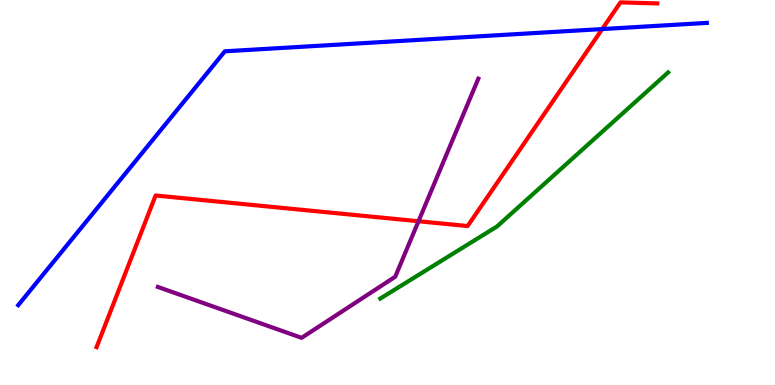[{'lines': ['blue', 'red'], 'intersections': [{'x': 7.77, 'y': 9.25}]}, {'lines': ['green', 'red'], 'intersections': []}, {'lines': ['purple', 'red'], 'intersections': [{'x': 5.4, 'y': 4.25}]}, {'lines': ['blue', 'green'], 'intersections': []}, {'lines': ['blue', 'purple'], 'intersections': []}, {'lines': ['green', 'purple'], 'intersections': []}]